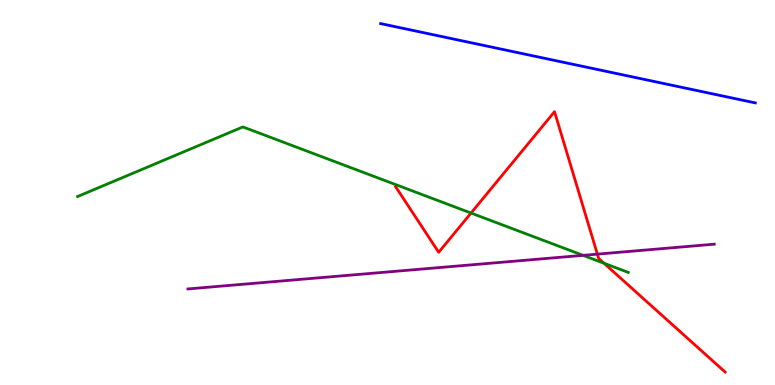[{'lines': ['blue', 'red'], 'intersections': []}, {'lines': ['green', 'red'], 'intersections': [{'x': 6.08, 'y': 4.47}, {'x': 7.79, 'y': 3.16}]}, {'lines': ['purple', 'red'], 'intersections': [{'x': 7.71, 'y': 3.4}]}, {'lines': ['blue', 'green'], 'intersections': []}, {'lines': ['blue', 'purple'], 'intersections': []}, {'lines': ['green', 'purple'], 'intersections': [{'x': 7.52, 'y': 3.37}]}]